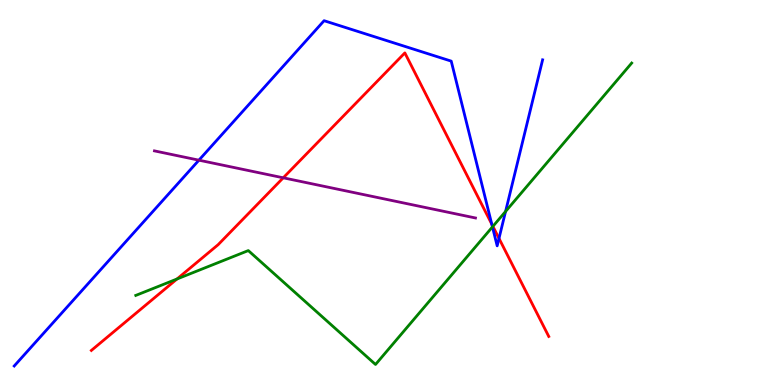[{'lines': ['blue', 'red'], 'intersections': [{'x': 6.35, 'y': 4.18}, {'x': 6.44, 'y': 3.81}]}, {'lines': ['green', 'red'], 'intersections': [{'x': 2.28, 'y': 2.75}, {'x': 6.36, 'y': 4.12}]}, {'lines': ['purple', 'red'], 'intersections': [{'x': 3.65, 'y': 5.38}]}, {'lines': ['blue', 'green'], 'intersections': [{'x': 6.35, 'y': 4.11}, {'x': 6.52, 'y': 4.51}]}, {'lines': ['blue', 'purple'], 'intersections': [{'x': 2.57, 'y': 5.84}]}, {'lines': ['green', 'purple'], 'intersections': []}]